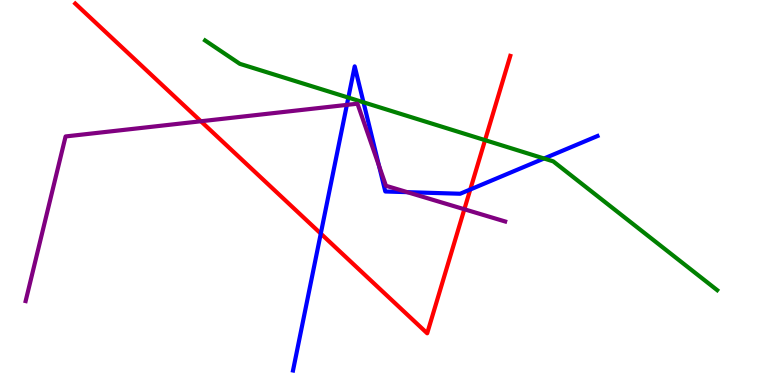[{'lines': ['blue', 'red'], 'intersections': [{'x': 4.14, 'y': 3.93}, {'x': 6.07, 'y': 5.08}]}, {'lines': ['green', 'red'], 'intersections': [{'x': 6.26, 'y': 6.36}]}, {'lines': ['purple', 'red'], 'intersections': [{'x': 2.59, 'y': 6.85}, {'x': 5.99, 'y': 4.56}]}, {'lines': ['blue', 'green'], 'intersections': [{'x': 4.49, 'y': 7.46}, {'x': 4.69, 'y': 7.34}, {'x': 7.02, 'y': 5.88}]}, {'lines': ['blue', 'purple'], 'intersections': [{'x': 4.48, 'y': 7.28}, {'x': 4.89, 'y': 5.69}, {'x': 5.25, 'y': 5.01}]}, {'lines': ['green', 'purple'], 'intersections': []}]